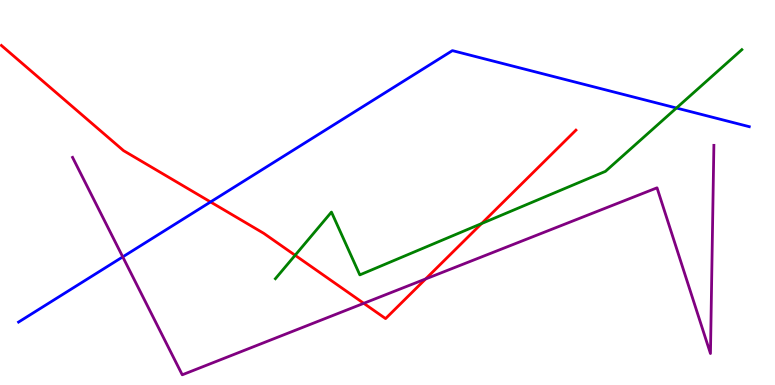[{'lines': ['blue', 'red'], 'intersections': [{'x': 2.72, 'y': 4.75}]}, {'lines': ['green', 'red'], 'intersections': [{'x': 3.81, 'y': 3.37}, {'x': 6.21, 'y': 4.19}]}, {'lines': ['purple', 'red'], 'intersections': [{'x': 4.69, 'y': 2.12}, {'x': 5.49, 'y': 2.75}]}, {'lines': ['blue', 'green'], 'intersections': [{'x': 8.73, 'y': 7.19}]}, {'lines': ['blue', 'purple'], 'intersections': [{'x': 1.58, 'y': 3.33}]}, {'lines': ['green', 'purple'], 'intersections': []}]